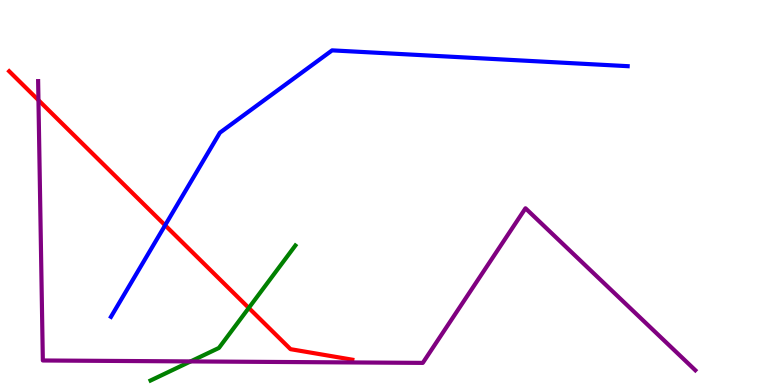[{'lines': ['blue', 'red'], 'intersections': [{'x': 2.13, 'y': 4.15}]}, {'lines': ['green', 'red'], 'intersections': [{'x': 3.21, 'y': 2.0}]}, {'lines': ['purple', 'red'], 'intersections': [{'x': 0.496, 'y': 7.4}]}, {'lines': ['blue', 'green'], 'intersections': []}, {'lines': ['blue', 'purple'], 'intersections': []}, {'lines': ['green', 'purple'], 'intersections': [{'x': 2.46, 'y': 0.612}]}]